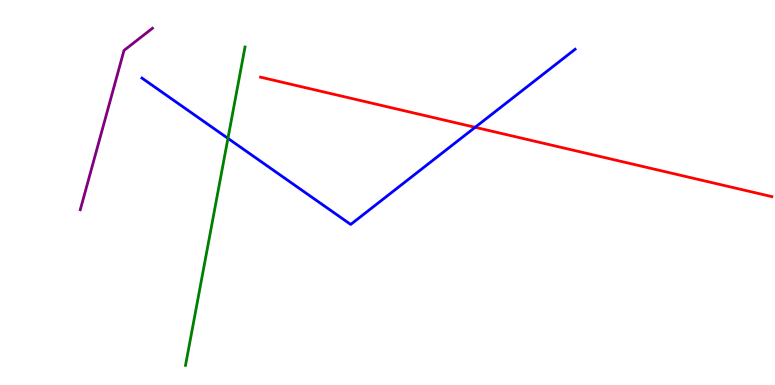[{'lines': ['blue', 'red'], 'intersections': [{'x': 6.13, 'y': 6.69}]}, {'lines': ['green', 'red'], 'intersections': []}, {'lines': ['purple', 'red'], 'intersections': []}, {'lines': ['blue', 'green'], 'intersections': [{'x': 2.94, 'y': 6.41}]}, {'lines': ['blue', 'purple'], 'intersections': []}, {'lines': ['green', 'purple'], 'intersections': []}]